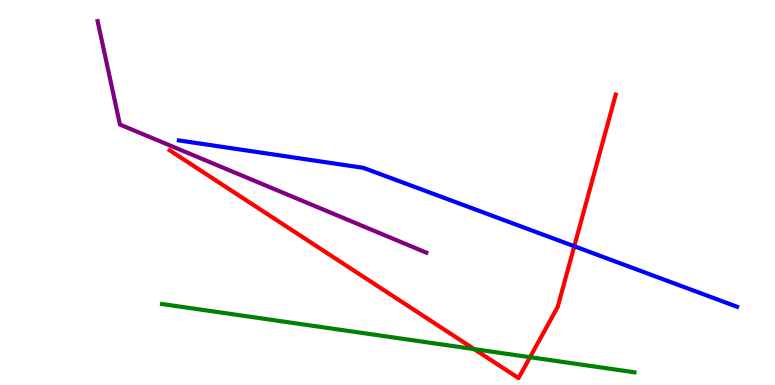[{'lines': ['blue', 'red'], 'intersections': [{'x': 7.41, 'y': 3.6}]}, {'lines': ['green', 'red'], 'intersections': [{'x': 6.12, 'y': 0.932}, {'x': 6.84, 'y': 0.722}]}, {'lines': ['purple', 'red'], 'intersections': []}, {'lines': ['blue', 'green'], 'intersections': []}, {'lines': ['blue', 'purple'], 'intersections': []}, {'lines': ['green', 'purple'], 'intersections': []}]